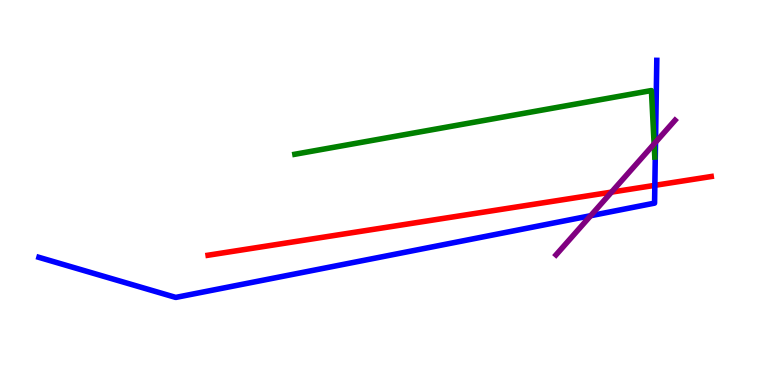[{'lines': ['blue', 'red'], 'intersections': [{'x': 8.45, 'y': 5.19}]}, {'lines': ['green', 'red'], 'intersections': []}, {'lines': ['purple', 'red'], 'intersections': [{'x': 7.89, 'y': 5.01}]}, {'lines': ['blue', 'green'], 'intersections': []}, {'lines': ['blue', 'purple'], 'intersections': [{'x': 7.62, 'y': 4.4}, {'x': 8.46, 'y': 6.3}]}, {'lines': ['green', 'purple'], 'intersections': [{'x': 8.44, 'y': 6.26}]}]